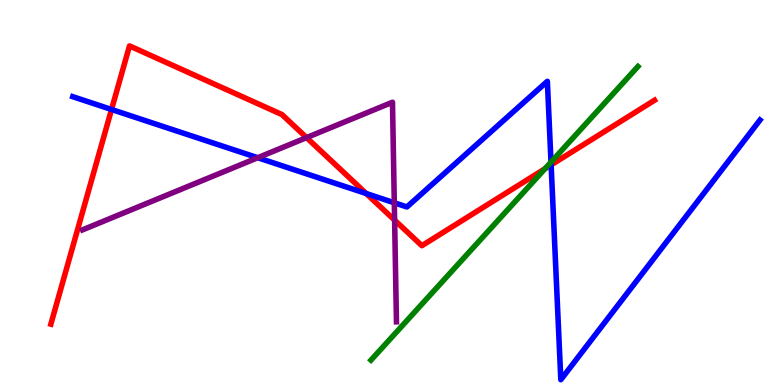[{'lines': ['blue', 'red'], 'intersections': [{'x': 1.44, 'y': 7.16}, {'x': 4.73, 'y': 4.97}, {'x': 7.11, 'y': 5.72}]}, {'lines': ['green', 'red'], 'intersections': [{'x': 7.03, 'y': 5.62}]}, {'lines': ['purple', 'red'], 'intersections': [{'x': 3.96, 'y': 6.43}, {'x': 5.09, 'y': 4.28}]}, {'lines': ['blue', 'green'], 'intersections': [{'x': 7.11, 'y': 5.79}]}, {'lines': ['blue', 'purple'], 'intersections': [{'x': 3.33, 'y': 5.9}, {'x': 5.09, 'y': 4.73}]}, {'lines': ['green', 'purple'], 'intersections': []}]